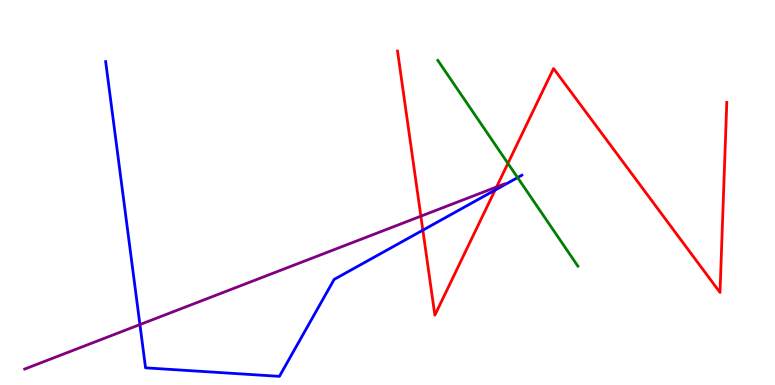[{'lines': ['blue', 'red'], 'intersections': [{'x': 5.46, 'y': 4.02}, {'x': 6.39, 'y': 5.06}]}, {'lines': ['green', 'red'], 'intersections': [{'x': 6.55, 'y': 5.76}]}, {'lines': ['purple', 'red'], 'intersections': [{'x': 5.43, 'y': 4.38}, {'x': 6.41, 'y': 5.14}]}, {'lines': ['blue', 'green'], 'intersections': [{'x': 6.68, 'y': 5.39}]}, {'lines': ['blue', 'purple'], 'intersections': [{'x': 1.81, 'y': 1.57}]}, {'lines': ['green', 'purple'], 'intersections': []}]